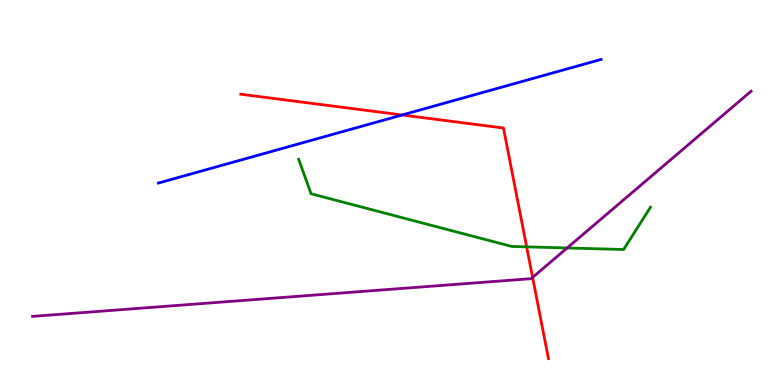[{'lines': ['blue', 'red'], 'intersections': [{'x': 5.19, 'y': 7.01}]}, {'lines': ['green', 'red'], 'intersections': [{'x': 6.8, 'y': 3.59}]}, {'lines': ['purple', 'red'], 'intersections': [{'x': 6.87, 'y': 2.79}]}, {'lines': ['blue', 'green'], 'intersections': []}, {'lines': ['blue', 'purple'], 'intersections': []}, {'lines': ['green', 'purple'], 'intersections': [{'x': 7.32, 'y': 3.56}]}]